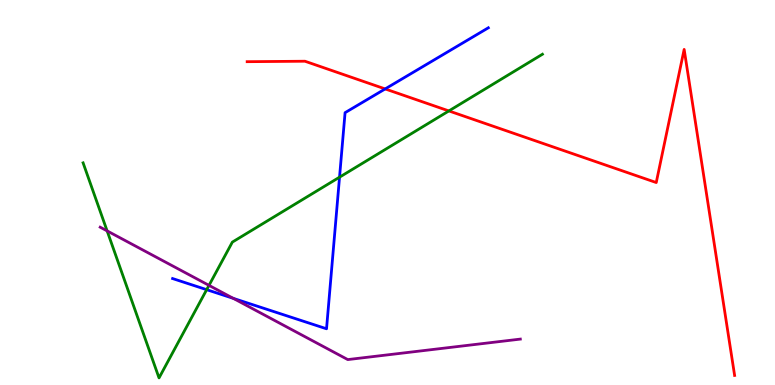[{'lines': ['blue', 'red'], 'intersections': [{'x': 4.97, 'y': 7.69}]}, {'lines': ['green', 'red'], 'intersections': [{'x': 5.79, 'y': 7.12}]}, {'lines': ['purple', 'red'], 'intersections': []}, {'lines': ['blue', 'green'], 'intersections': [{'x': 2.67, 'y': 2.48}, {'x': 4.38, 'y': 5.4}]}, {'lines': ['blue', 'purple'], 'intersections': [{'x': 3.01, 'y': 2.25}]}, {'lines': ['green', 'purple'], 'intersections': [{'x': 1.38, 'y': 4.0}, {'x': 2.7, 'y': 2.59}]}]